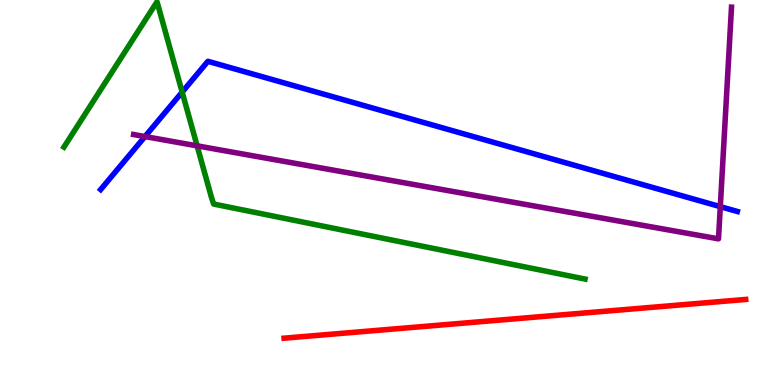[{'lines': ['blue', 'red'], 'intersections': []}, {'lines': ['green', 'red'], 'intersections': []}, {'lines': ['purple', 'red'], 'intersections': []}, {'lines': ['blue', 'green'], 'intersections': [{'x': 2.35, 'y': 7.61}]}, {'lines': ['blue', 'purple'], 'intersections': [{'x': 1.87, 'y': 6.45}, {'x': 9.29, 'y': 4.63}]}, {'lines': ['green', 'purple'], 'intersections': [{'x': 2.54, 'y': 6.21}]}]